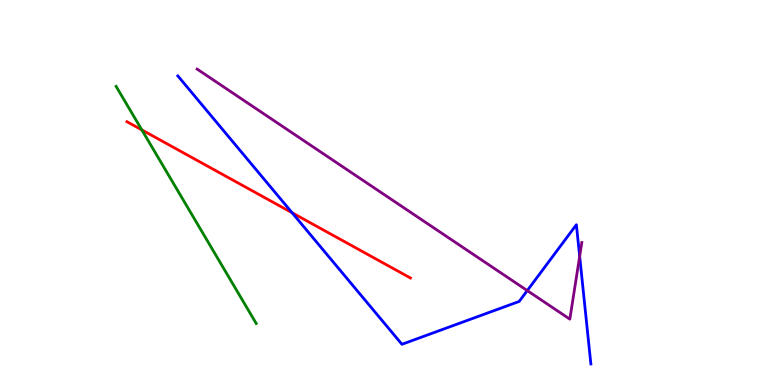[{'lines': ['blue', 'red'], 'intersections': [{'x': 3.77, 'y': 4.47}]}, {'lines': ['green', 'red'], 'intersections': [{'x': 1.83, 'y': 6.63}]}, {'lines': ['purple', 'red'], 'intersections': []}, {'lines': ['blue', 'green'], 'intersections': []}, {'lines': ['blue', 'purple'], 'intersections': [{'x': 6.8, 'y': 2.45}, {'x': 7.48, 'y': 3.34}]}, {'lines': ['green', 'purple'], 'intersections': []}]